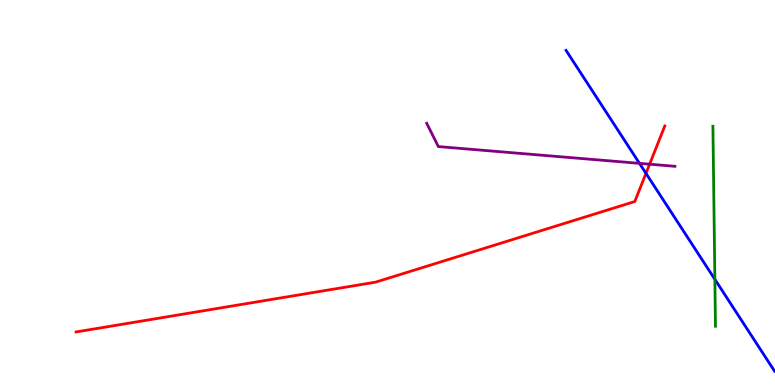[{'lines': ['blue', 'red'], 'intersections': [{'x': 8.34, 'y': 5.5}]}, {'lines': ['green', 'red'], 'intersections': []}, {'lines': ['purple', 'red'], 'intersections': [{'x': 8.38, 'y': 5.73}]}, {'lines': ['blue', 'green'], 'intersections': [{'x': 9.22, 'y': 2.74}]}, {'lines': ['blue', 'purple'], 'intersections': [{'x': 8.25, 'y': 5.76}]}, {'lines': ['green', 'purple'], 'intersections': []}]